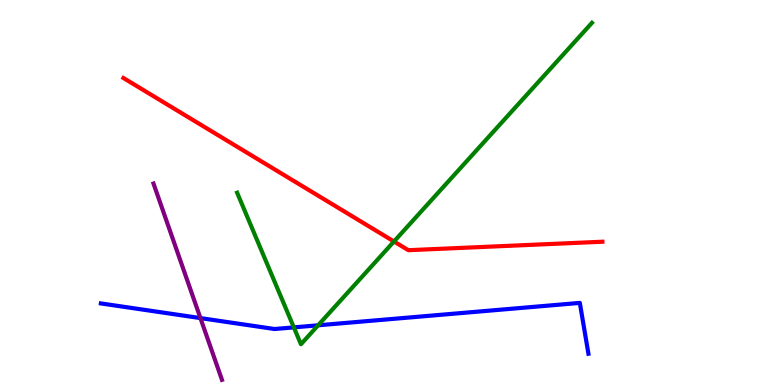[{'lines': ['blue', 'red'], 'intersections': []}, {'lines': ['green', 'red'], 'intersections': [{'x': 5.08, 'y': 3.73}]}, {'lines': ['purple', 'red'], 'intersections': []}, {'lines': ['blue', 'green'], 'intersections': [{'x': 3.79, 'y': 1.5}, {'x': 4.1, 'y': 1.55}]}, {'lines': ['blue', 'purple'], 'intersections': [{'x': 2.59, 'y': 1.74}]}, {'lines': ['green', 'purple'], 'intersections': []}]